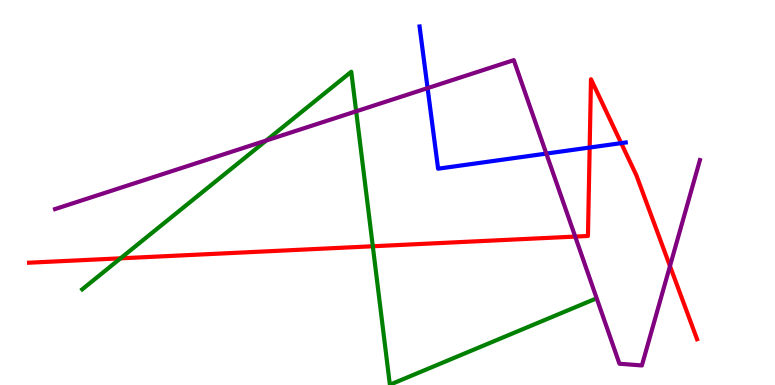[{'lines': ['blue', 'red'], 'intersections': [{'x': 7.61, 'y': 6.17}, {'x': 8.02, 'y': 6.28}]}, {'lines': ['green', 'red'], 'intersections': [{'x': 1.56, 'y': 3.29}, {'x': 4.81, 'y': 3.6}]}, {'lines': ['purple', 'red'], 'intersections': [{'x': 7.42, 'y': 3.85}, {'x': 8.64, 'y': 3.09}]}, {'lines': ['blue', 'green'], 'intersections': []}, {'lines': ['blue', 'purple'], 'intersections': [{'x': 5.52, 'y': 7.71}, {'x': 7.05, 'y': 6.01}]}, {'lines': ['green', 'purple'], 'intersections': [{'x': 3.44, 'y': 6.35}, {'x': 4.6, 'y': 7.11}]}]